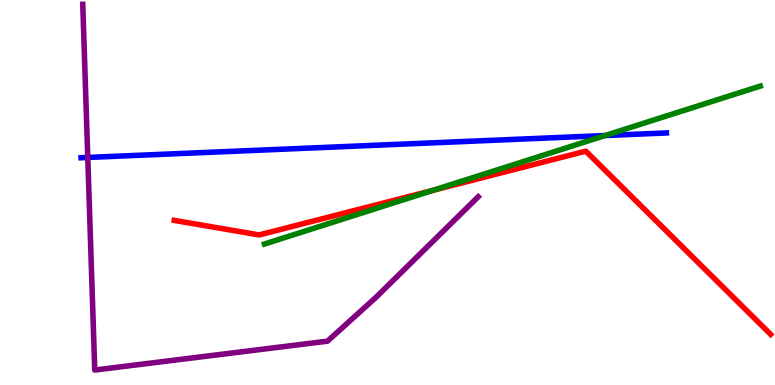[{'lines': ['blue', 'red'], 'intersections': []}, {'lines': ['green', 'red'], 'intersections': [{'x': 5.59, 'y': 5.06}]}, {'lines': ['purple', 'red'], 'intersections': []}, {'lines': ['blue', 'green'], 'intersections': [{'x': 7.81, 'y': 6.48}]}, {'lines': ['blue', 'purple'], 'intersections': [{'x': 1.13, 'y': 5.91}]}, {'lines': ['green', 'purple'], 'intersections': []}]